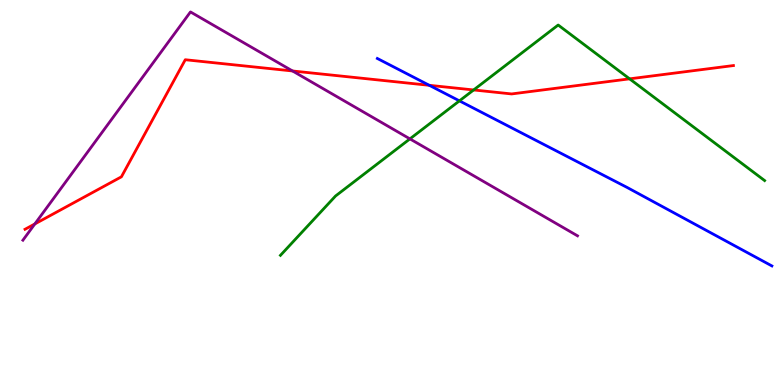[{'lines': ['blue', 'red'], 'intersections': [{'x': 5.54, 'y': 7.78}]}, {'lines': ['green', 'red'], 'intersections': [{'x': 6.11, 'y': 7.66}, {'x': 8.12, 'y': 7.95}]}, {'lines': ['purple', 'red'], 'intersections': [{'x': 0.45, 'y': 4.18}, {'x': 3.77, 'y': 8.16}]}, {'lines': ['blue', 'green'], 'intersections': [{'x': 5.93, 'y': 7.38}]}, {'lines': ['blue', 'purple'], 'intersections': []}, {'lines': ['green', 'purple'], 'intersections': [{'x': 5.29, 'y': 6.39}]}]